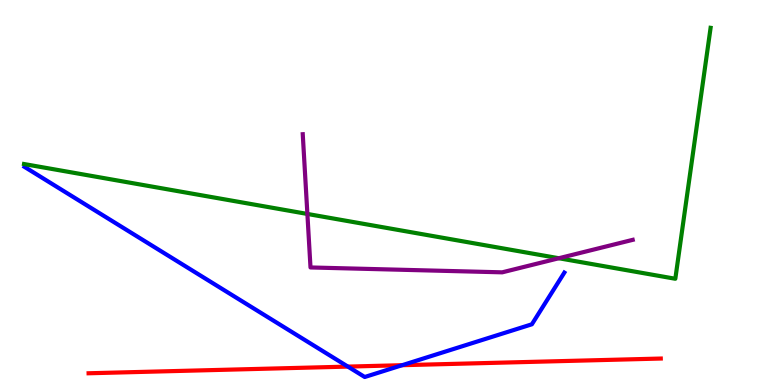[{'lines': ['blue', 'red'], 'intersections': [{'x': 4.49, 'y': 0.478}, {'x': 5.19, 'y': 0.514}]}, {'lines': ['green', 'red'], 'intersections': []}, {'lines': ['purple', 'red'], 'intersections': []}, {'lines': ['blue', 'green'], 'intersections': []}, {'lines': ['blue', 'purple'], 'intersections': []}, {'lines': ['green', 'purple'], 'intersections': [{'x': 3.97, 'y': 4.44}, {'x': 7.21, 'y': 3.29}]}]